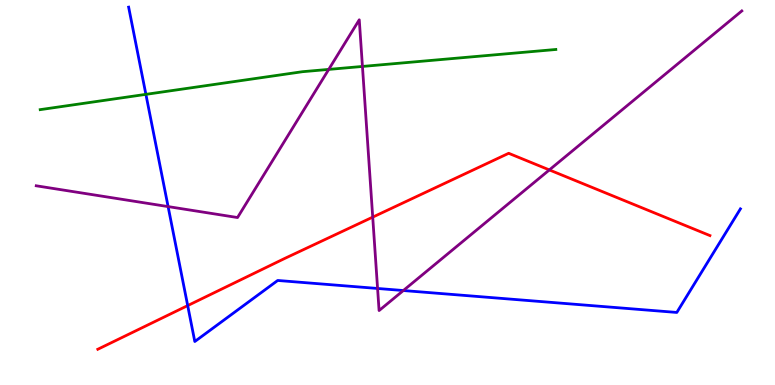[{'lines': ['blue', 'red'], 'intersections': [{'x': 2.42, 'y': 2.06}]}, {'lines': ['green', 'red'], 'intersections': []}, {'lines': ['purple', 'red'], 'intersections': [{'x': 4.81, 'y': 4.36}, {'x': 7.09, 'y': 5.59}]}, {'lines': ['blue', 'green'], 'intersections': [{'x': 1.88, 'y': 7.55}]}, {'lines': ['blue', 'purple'], 'intersections': [{'x': 2.17, 'y': 4.63}, {'x': 4.87, 'y': 2.51}, {'x': 5.2, 'y': 2.45}]}, {'lines': ['green', 'purple'], 'intersections': [{'x': 4.24, 'y': 8.2}, {'x': 4.68, 'y': 8.27}]}]